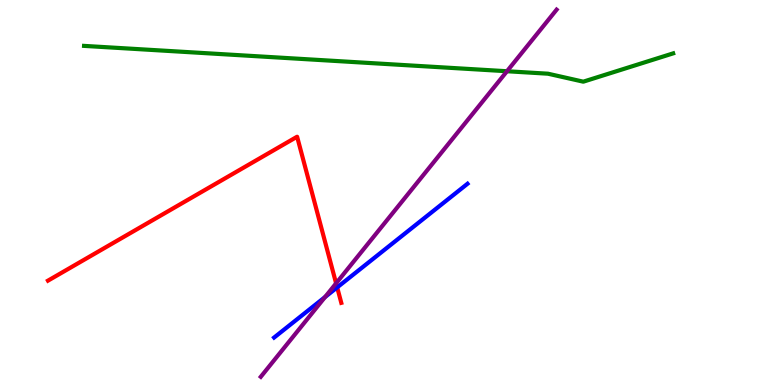[{'lines': ['blue', 'red'], 'intersections': [{'x': 4.35, 'y': 2.54}]}, {'lines': ['green', 'red'], 'intersections': []}, {'lines': ['purple', 'red'], 'intersections': [{'x': 4.34, 'y': 2.64}]}, {'lines': ['blue', 'green'], 'intersections': []}, {'lines': ['blue', 'purple'], 'intersections': [{'x': 4.19, 'y': 2.28}]}, {'lines': ['green', 'purple'], 'intersections': [{'x': 6.54, 'y': 8.15}]}]